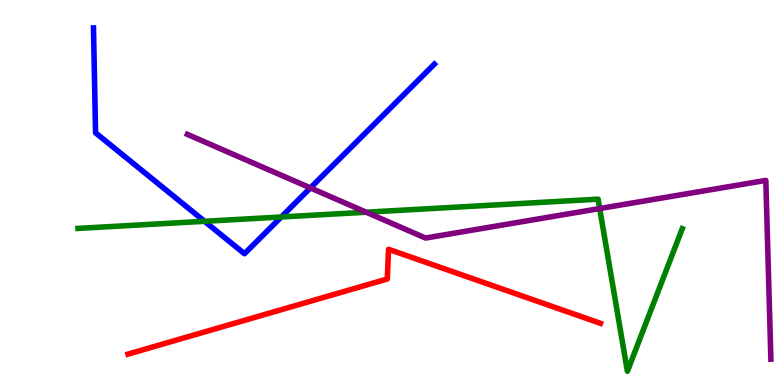[{'lines': ['blue', 'red'], 'intersections': []}, {'lines': ['green', 'red'], 'intersections': []}, {'lines': ['purple', 'red'], 'intersections': []}, {'lines': ['blue', 'green'], 'intersections': [{'x': 2.64, 'y': 4.25}, {'x': 3.63, 'y': 4.36}]}, {'lines': ['blue', 'purple'], 'intersections': [{'x': 4.0, 'y': 5.12}]}, {'lines': ['green', 'purple'], 'intersections': [{'x': 4.73, 'y': 4.49}, {'x': 7.74, 'y': 4.58}]}]